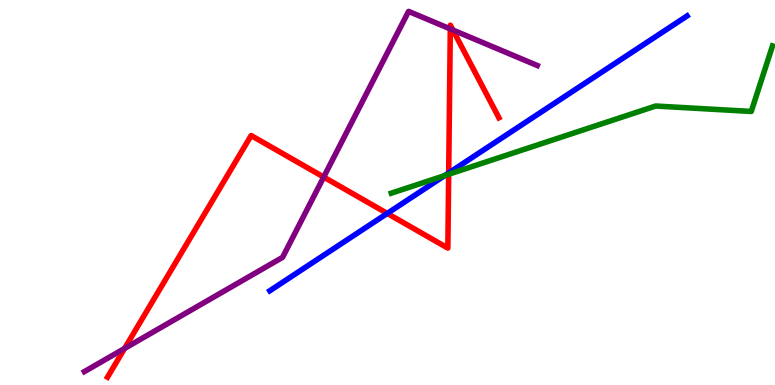[{'lines': ['blue', 'red'], 'intersections': [{'x': 5.0, 'y': 4.46}, {'x': 5.79, 'y': 5.51}]}, {'lines': ['green', 'red'], 'intersections': [{'x': 5.79, 'y': 5.47}]}, {'lines': ['purple', 'red'], 'intersections': [{'x': 1.61, 'y': 0.949}, {'x': 4.18, 'y': 5.4}, {'x': 5.81, 'y': 9.25}, {'x': 5.84, 'y': 9.22}]}, {'lines': ['blue', 'green'], 'intersections': [{'x': 5.74, 'y': 5.44}]}, {'lines': ['blue', 'purple'], 'intersections': []}, {'lines': ['green', 'purple'], 'intersections': []}]